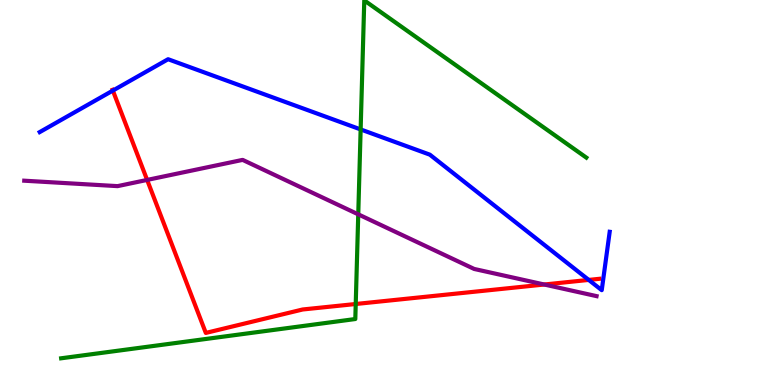[{'lines': ['blue', 'red'], 'intersections': [{'x': 1.46, 'y': 7.65}, {'x': 7.6, 'y': 2.73}]}, {'lines': ['green', 'red'], 'intersections': [{'x': 4.59, 'y': 2.1}]}, {'lines': ['purple', 'red'], 'intersections': [{'x': 1.9, 'y': 5.33}, {'x': 7.02, 'y': 2.61}]}, {'lines': ['blue', 'green'], 'intersections': [{'x': 4.65, 'y': 6.64}]}, {'lines': ['blue', 'purple'], 'intersections': []}, {'lines': ['green', 'purple'], 'intersections': [{'x': 4.62, 'y': 4.43}]}]